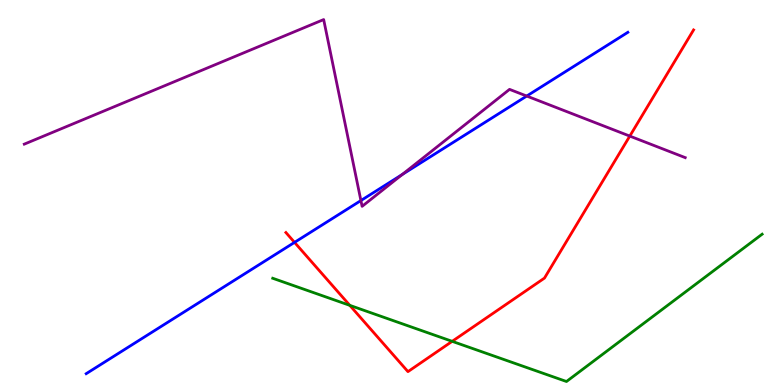[{'lines': ['blue', 'red'], 'intersections': [{'x': 3.8, 'y': 3.7}]}, {'lines': ['green', 'red'], 'intersections': [{'x': 4.51, 'y': 2.07}, {'x': 5.83, 'y': 1.13}]}, {'lines': ['purple', 'red'], 'intersections': [{'x': 8.13, 'y': 6.47}]}, {'lines': ['blue', 'green'], 'intersections': []}, {'lines': ['blue', 'purple'], 'intersections': [{'x': 4.66, 'y': 4.79}, {'x': 5.19, 'y': 5.47}, {'x': 6.8, 'y': 7.51}]}, {'lines': ['green', 'purple'], 'intersections': []}]